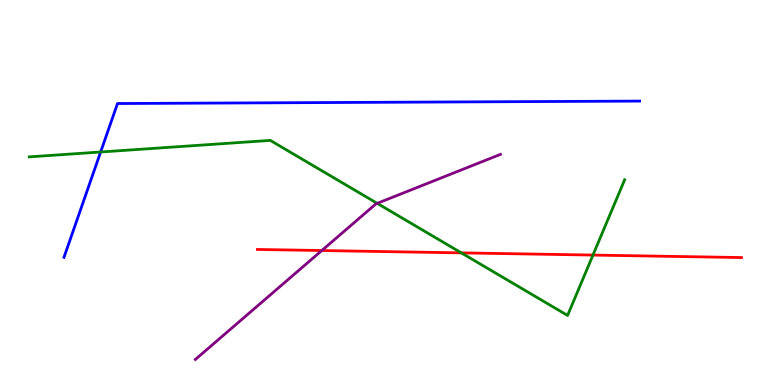[{'lines': ['blue', 'red'], 'intersections': []}, {'lines': ['green', 'red'], 'intersections': [{'x': 5.95, 'y': 3.43}, {'x': 7.65, 'y': 3.37}]}, {'lines': ['purple', 'red'], 'intersections': [{'x': 4.15, 'y': 3.49}]}, {'lines': ['blue', 'green'], 'intersections': [{'x': 1.3, 'y': 6.05}]}, {'lines': ['blue', 'purple'], 'intersections': []}, {'lines': ['green', 'purple'], 'intersections': [{'x': 4.87, 'y': 4.72}]}]